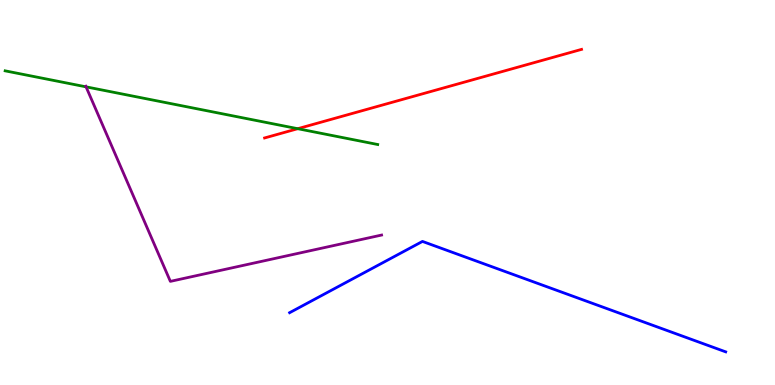[{'lines': ['blue', 'red'], 'intersections': []}, {'lines': ['green', 'red'], 'intersections': [{'x': 3.84, 'y': 6.66}]}, {'lines': ['purple', 'red'], 'intersections': []}, {'lines': ['blue', 'green'], 'intersections': []}, {'lines': ['blue', 'purple'], 'intersections': []}, {'lines': ['green', 'purple'], 'intersections': [{'x': 1.11, 'y': 7.74}]}]